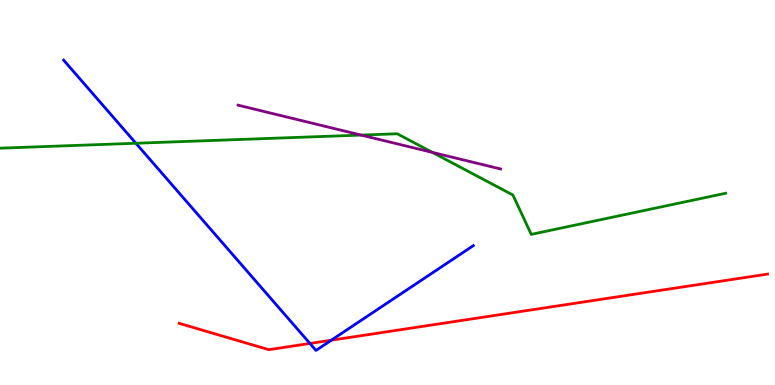[{'lines': ['blue', 'red'], 'intersections': [{'x': 4.0, 'y': 1.08}, {'x': 4.28, 'y': 1.16}]}, {'lines': ['green', 'red'], 'intersections': []}, {'lines': ['purple', 'red'], 'intersections': []}, {'lines': ['blue', 'green'], 'intersections': [{'x': 1.75, 'y': 6.28}]}, {'lines': ['blue', 'purple'], 'intersections': []}, {'lines': ['green', 'purple'], 'intersections': [{'x': 4.66, 'y': 6.49}, {'x': 5.58, 'y': 6.04}]}]